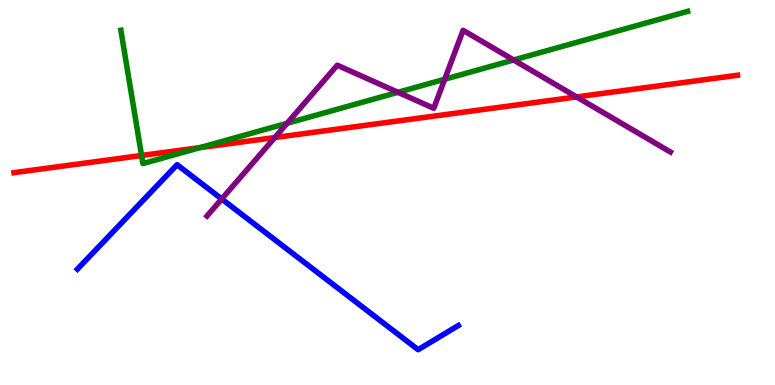[{'lines': ['blue', 'red'], 'intersections': []}, {'lines': ['green', 'red'], 'intersections': [{'x': 1.83, 'y': 5.96}, {'x': 2.58, 'y': 6.17}]}, {'lines': ['purple', 'red'], 'intersections': [{'x': 3.55, 'y': 6.43}, {'x': 7.44, 'y': 7.48}]}, {'lines': ['blue', 'green'], 'intersections': []}, {'lines': ['blue', 'purple'], 'intersections': [{'x': 2.86, 'y': 4.83}]}, {'lines': ['green', 'purple'], 'intersections': [{'x': 3.7, 'y': 6.8}, {'x': 5.14, 'y': 7.6}, {'x': 5.74, 'y': 7.94}, {'x': 6.63, 'y': 8.44}]}]